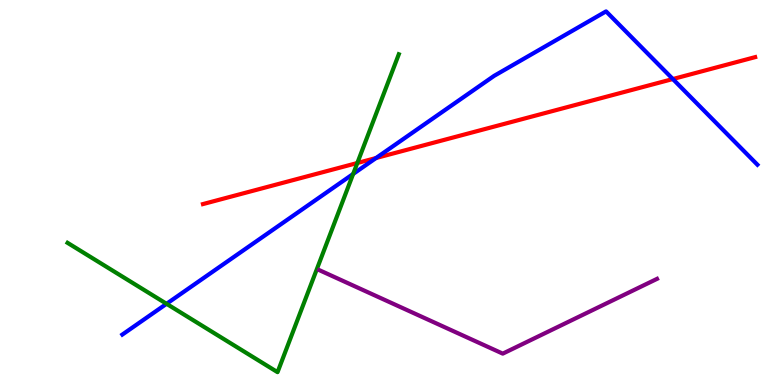[{'lines': ['blue', 'red'], 'intersections': [{'x': 4.85, 'y': 5.9}, {'x': 8.68, 'y': 7.95}]}, {'lines': ['green', 'red'], 'intersections': [{'x': 4.61, 'y': 5.77}]}, {'lines': ['purple', 'red'], 'intersections': []}, {'lines': ['blue', 'green'], 'intersections': [{'x': 2.15, 'y': 2.11}, {'x': 4.56, 'y': 5.48}]}, {'lines': ['blue', 'purple'], 'intersections': []}, {'lines': ['green', 'purple'], 'intersections': []}]